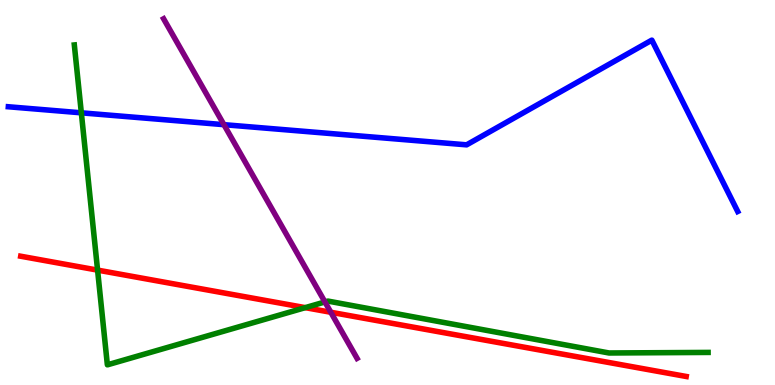[{'lines': ['blue', 'red'], 'intersections': []}, {'lines': ['green', 'red'], 'intersections': [{'x': 1.26, 'y': 2.98}, {'x': 3.94, 'y': 2.01}]}, {'lines': ['purple', 'red'], 'intersections': [{'x': 4.27, 'y': 1.89}]}, {'lines': ['blue', 'green'], 'intersections': [{'x': 1.05, 'y': 7.07}]}, {'lines': ['blue', 'purple'], 'intersections': [{'x': 2.89, 'y': 6.76}]}, {'lines': ['green', 'purple'], 'intersections': [{'x': 4.19, 'y': 2.16}]}]